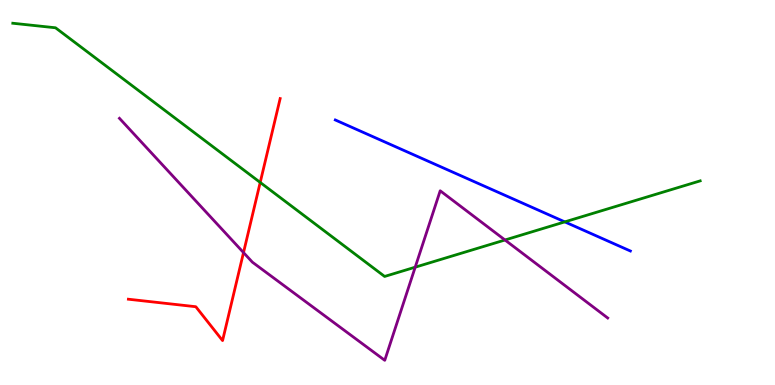[{'lines': ['blue', 'red'], 'intersections': []}, {'lines': ['green', 'red'], 'intersections': [{'x': 3.36, 'y': 5.26}]}, {'lines': ['purple', 'red'], 'intersections': [{'x': 3.14, 'y': 3.44}]}, {'lines': ['blue', 'green'], 'intersections': [{'x': 7.29, 'y': 4.24}]}, {'lines': ['blue', 'purple'], 'intersections': []}, {'lines': ['green', 'purple'], 'intersections': [{'x': 5.36, 'y': 3.06}, {'x': 6.52, 'y': 3.77}]}]